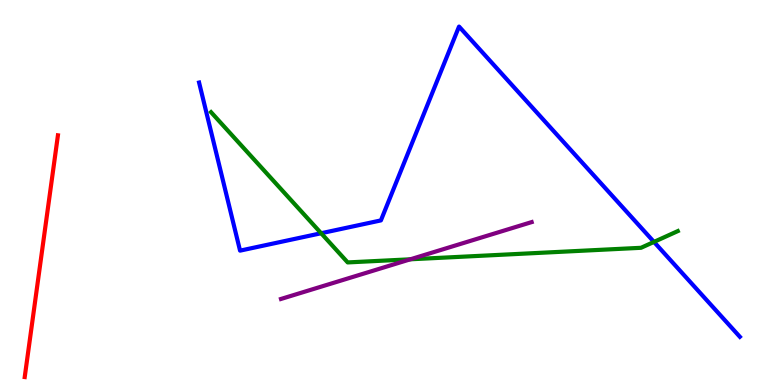[{'lines': ['blue', 'red'], 'intersections': []}, {'lines': ['green', 'red'], 'intersections': []}, {'lines': ['purple', 'red'], 'intersections': []}, {'lines': ['blue', 'green'], 'intersections': [{'x': 4.14, 'y': 3.94}, {'x': 8.44, 'y': 3.72}]}, {'lines': ['blue', 'purple'], 'intersections': []}, {'lines': ['green', 'purple'], 'intersections': [{'x': 5.29, 'y': 3.26}]}]